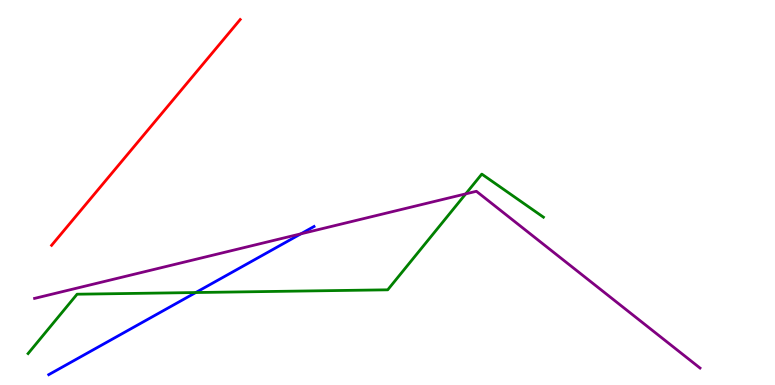[{'lines': ['blue', 'red'], 'intersections': []}, {'lines': ['green', 'red'], 'intersections': []}, {'lines': ['purple', 'red'], 'intersections': []}, {'lines': ['blue', 'green'], 'intersections': [{'x': 2.53, 'y': 2.4}]}, {'lines': ['blue', 'purple'], 'intersections': [{'x': 3.88, 'y': 3.93}]}, {'lines': ['green', 'purple'], 'intersections': [{'x': 6.01, 'y': 4.96}]}]